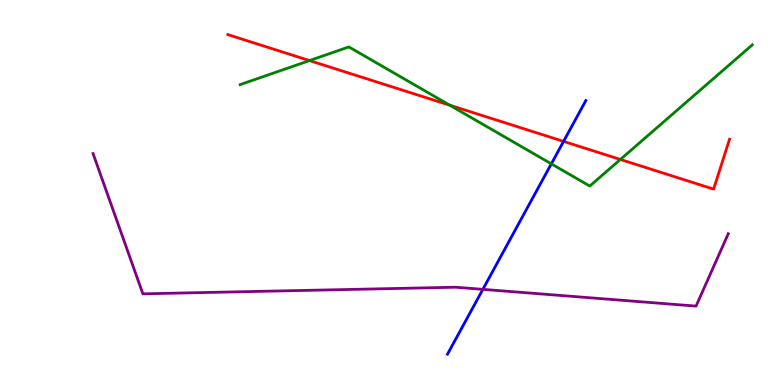[{'lines': ['blue', 'red'], 'intersections': [{'x': 7.27, 'y': 6.33}]}, {'lines': ['green', 'red'], 'intersections': [{'x': 3.99, 'y': 8.43}, {'x': 5.8, 'y': 7.27}, {'x': 8.0, 'y': 5.86}]}, {'lines': ['purple', 'red'], 'intersections': []}, {'lines': ['blue', 'green'], 'intersections': [{'x': 7.11, 'y': 5.74}]}, {'lines': ['blue', 'purple'], 'intersections': [{'x': 6.23, 'y': 2.48}]}, {'lines': ['green', 'purple'], 'intersections': []}]